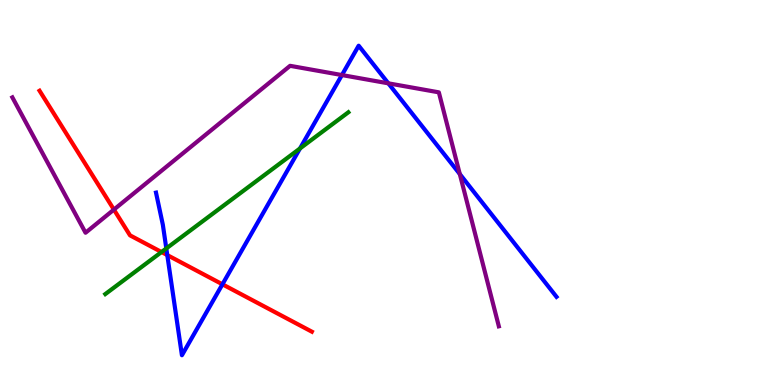[{'lines': ['blue', 'red'], 'intersections': [{'x': 2.16, 'y': 3.37}, {'x': 2.87, 'y': 2.62}]}, {'lines': ['green', 'red'], 'intersections': [{'x': 2.08, 'y': 3.45}]}, {'lines': ['purple', 'red'], 'intersections': [{'x': 1.47, 'y': 4.56}]}, {'lines': ['blue', 'green'], 'intersections': [{'x': 2.15, 'y': 3.55}, {'x': 3.87, 'y': 6.14}]}, {'lines': ['blue', 'purple'], 'intersections': [{'x': 4.41, 'y': 8.05}, {'x': 5.01, 'y': 7.84}, {'x': 5.93, 'y': 5.48}]}, {'lines': ['green', 'purple'], 'intersections': []}]